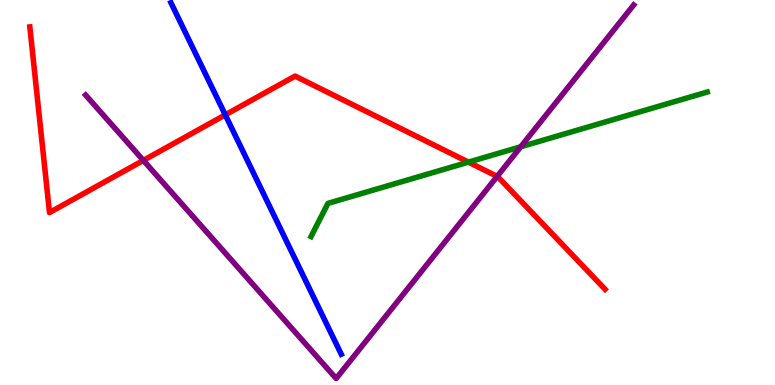[{'lines': ['blue', 'red'], 'intersections': [{'x': 2.91, 'y': 7.02}]}, {'lines': ['green', 'red'], 'intersections': [{'x': 6.04, 'y': 5.79}]}, {'lines': ['purple', 'red'], 'intersections': [{'x': 1.85, 'y': 5.83}, {'x': 6.41, 'y': 5.42}]}, {'lines': ['blue', 'green'], 'intersections': []}, {'lines': ['blue', 'purple'], 'intersections': []}, {'lines': ['green', 'purple'], 'intersections': [{'x': 6.72, 'y': 6.19}]}]